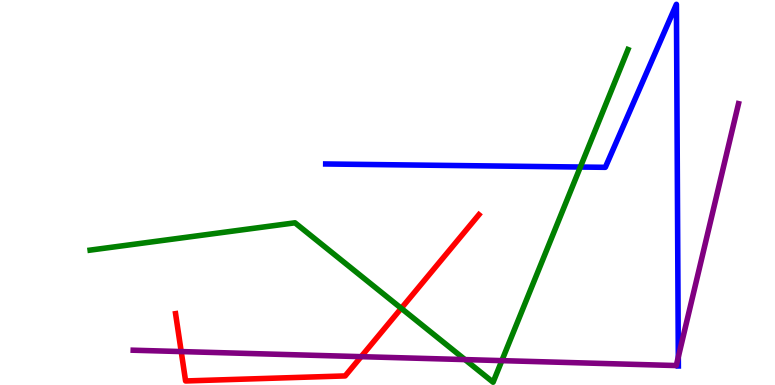[{'lines': ['blue', 'red'], 'intersections': []}, {'lines': ['green', 'red'], 'intersections': [{'x': 5.18, 'y': 1.99}]}, {'lines': ['purple', 'red'], 'intersections': [{'x': 2.34, 'y': 0.868}, {'x': 4.66, 'y': 0.736}]}, {'lines': ['blue', 'green'], 'intersections': [{'x': 7.49, 'y': 5.66}]}, {'lines': ['blue', 'purple'], 'intersections': [{'x': 8.75, 'y': 0.728}]}, {'lines': ['green', 'purple'], 'intersections': [{'x': 6.0, 'y': 0.66}, {'x': 6.48, 'y': 0.633}]}]